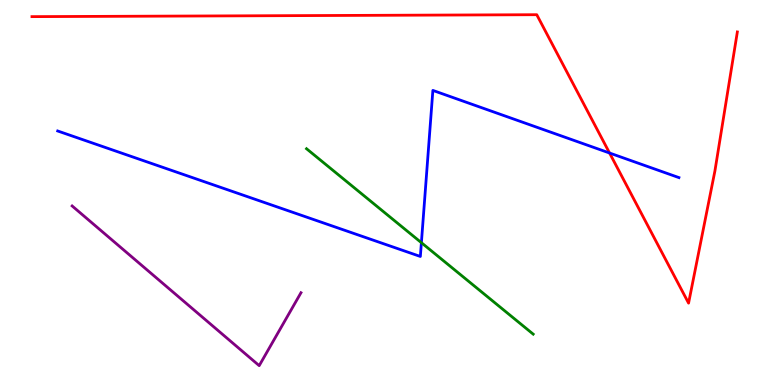[{'lines': ['blue', 'red'], 'intersections': [{'x': 7.87, 'y': 6.03}]}, {'lines': ['green', 'red'], 'intersections': []}, {'lines': ['purple', 'red'], 'intersections': []}, {'lines': ['blue', 'green'], 'intersections': [{'x': 5.44, 'y': 3.7}]}, {'lines': ['blue', 'purple'], 'intersections': []}, {'lines': ['green', 'purple'], 'intersections': []}]